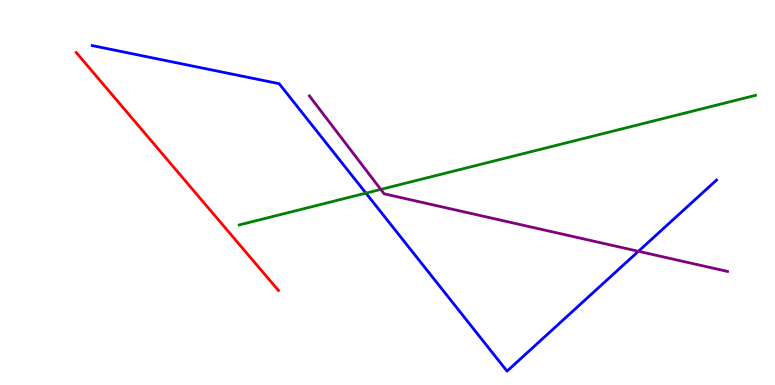[{'lines': ['blue', 'red'], 'intersections': []}, {'lines': ['green', 'red'], 'intersections': []}, {'lines': ['purple', 'red'], 'intersections': []}, {'lines': ['blue', 'green'], 'intersections': [{'x': 4.72, 'y': 4.98}]}, {'lines': ['blue', 'purple'], 'intersections': [{'x': 8.24, 'y': 3.47}]}, {'lines': ['green', 'purple'], 'intersections': [{'x': 4.91, 'y': 5.08}]}]